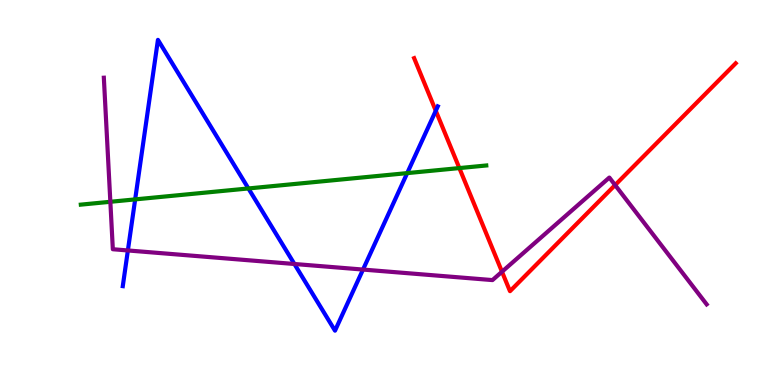[{'lines': ['blue', 'red'], 'intersections': [{'x': 5.62, 'y': 7.12}]}, {'lines': ['green', 'red'], 'intersections': [{'x': 5.93, 'y': 5.63}]}, {'lines': ['purple', 'red'], 'intersections': [{'x': 6.48, 'y': 2.94}, {'x': 7.94, 'y': 5.19}]}, {'lines': ['blue', 'green'], 'intersections': [{'x': 1.74, 'y': 4.82}, {'x': 3.21, 'y': 5.11}, {'x': 5.25, 'y': 5.5}]}, {'lines': ['blue', 'purple'], 'intersections': [{'x': 1.65, 'y': 3.49}, {'x': 3.8, 'y': 3.14}, {'x': 4.68, 'y': 3.0}]}, {'lines': ['green', 'purple'], 'intersections': [{'x': 1.42, 'y': 4.76}]}]